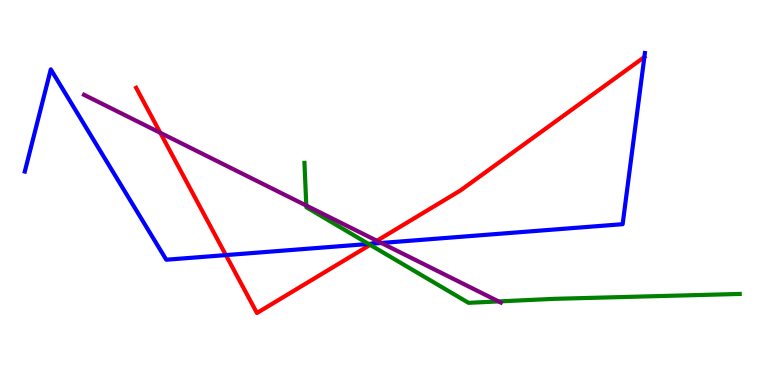[{'lines': ['blue', 'red'], 'intersections': [{'x': 2.91, 'y': 3.37}, {'x': 4.8, 'y': 3.67}, {'x': 8.31, 'y': 8.52}]}, {'lines': ['green', 'red'], 'intersections': [{'x': 4.78, 'y': 3.64}]}, {'lines': ['purple', 'red'], 'intersections': [{'x': 2.07, 'y': 6.55}, {'x': 4.86, 'y': 3.75}]}, {'lines': ['blue', 'green'], 'intersections': [{'x': 4.76, 'y': 3.66}]}, {'lines': ['blue', 'purple'], 'intersections': [{'x': 4.92, 'y': 3.69}]}, {'lines': ['green', 'purple'], 'intersections': [{'x': 3.95, 'y': 4.66}, {'x': 6.43, 'y': 2.17}]}]